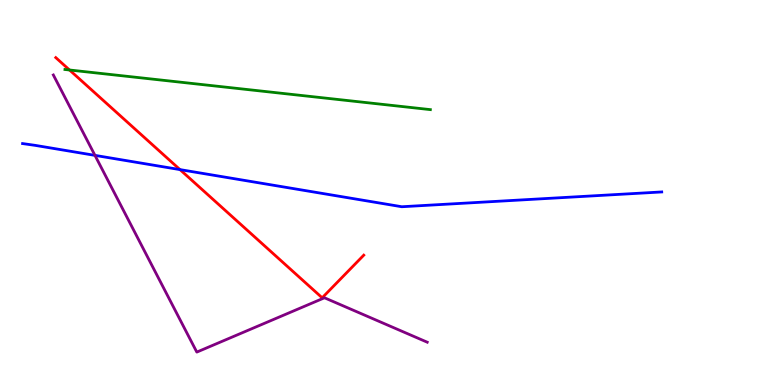[{'lines': ['blue', 'red'], 'intersections': [{'x': 2.32, 'y': 5.59}]}, {'lines': ['green', 'red'], 'intersections': [{'x': 0.897, 'y': 8.18}]}, {'lines': ['purple', 'red'], 'intersections': []}, {'lines': ['blue', 'green'], 'intersections': []}, {'lines': ['blue', 'purple'], 'intersections': [{'x': 1.23, 'y': 5.96}]}, {'lines': ['green', 'purple'], 'intersections': []}]